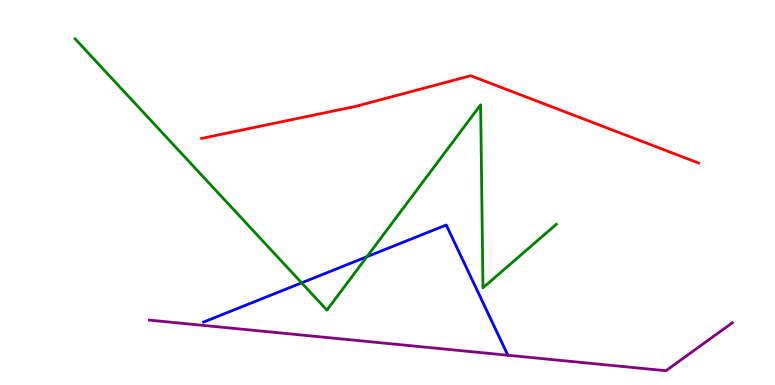[{'lines': ['blue', 'red'], 'intersections': []}, {'lines': ['green', 'red'], 'intersections': []}, {'lines': ['purple', 'red'], 'intersections': []}, {'lines': ['blue', 'green'], 'intersections': [{'x': 3.89, 'y': 2.65}, {'x': 4.73, 'y': 3.33}]}, {'lines': ['blue', 'purple'], 'intersections': [{'x': 6.55, 'y': 0.773}]}, {'lines': ['green', 'purple'], 'intersections': []}]